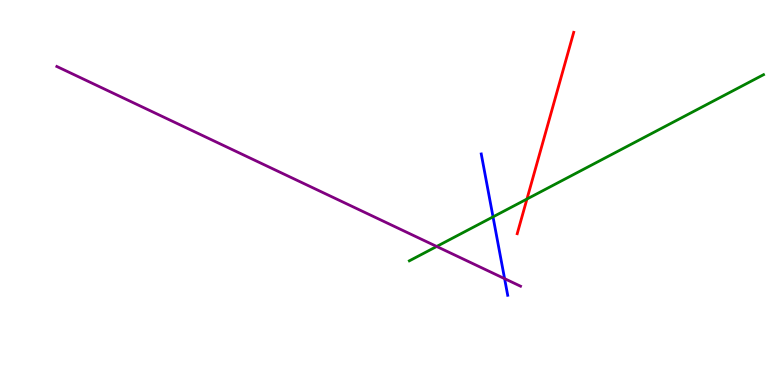[{'lines': ['blue', 'red'], 'intersections': []}, {'lines': ['green', 'red'], 'intersections': [{'x': 6.8, 'y': 4.83}]}, {'lines': ['purple', 'red'], 'intersections': []}, {'lines': ['blue', 'green'], 'intersections': [{'x': 6.36, 'y': 4.37}]}, {'lines': ['blue', 'purple'], 'intersections': [{'x': 6.51, 'y': 2.76}]}, {'lines': ['green', 'purple'], 'intersections': [{'x': 5.63, 'y': 3.6}]}]